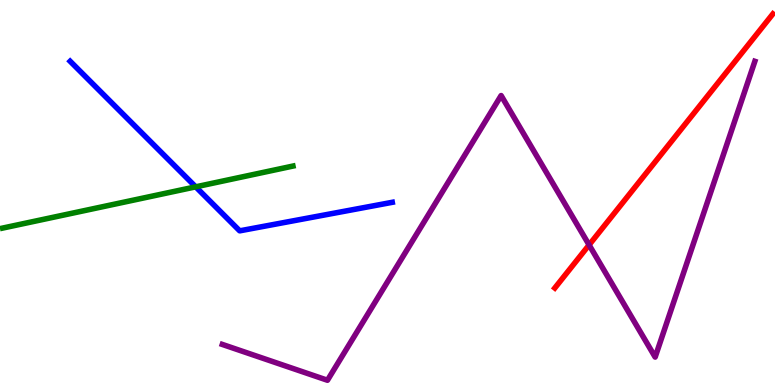[{'lines': ['blue', 'red'], 'intersections': []}, {'lines': ['green', 'red'], 'intersections': []}, {'lines': ['purple', 'red'], 'intersections': [{'x': 7.6, 'y': 3.64}]}, {'lines': ['blue', 'green'], 'intersections': [{'x': 2.53, 'y': 5.15}]}, {'lines': ['blue', 'purple'], 'intersections': []}, {'lines': ['green', 'purple'], 'intersections': []}]